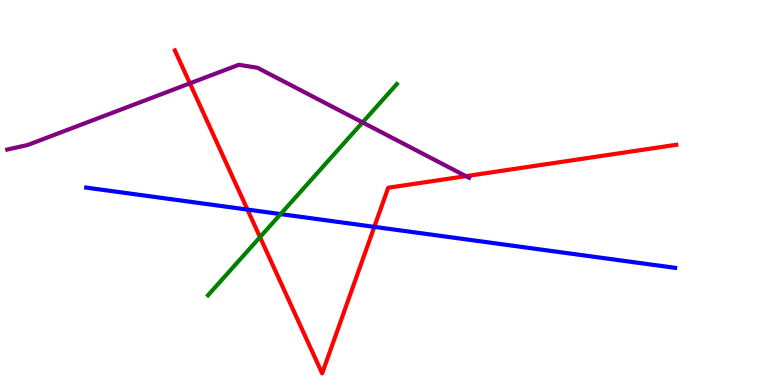[{'lines': ['blue', 'red'], 'intersections': [{'x': 3.19, 'y': 4.56}, {'x': 4.83, 'y': 4.11}]}, {'lines': ['green', 'red'], 'intersections': [{'x': 3.36, 'y': 3.84}]}, {'lines': ['purple', 'red'], 'intersections': [{'x': 2.45, 'y': 7.83}, {'x': 6.01, 'y': 5.42}]}, {'lines': ['blue', 'green'], 'intersections': [{'x': 3.62, 'y': 4.44}]}, {'lines': ['blue', 'purple'], 'intersections': []}, {'lines': ['green', 'purple'], 'intersections': [{'x': 4.68, 'y': 6.82}]}]